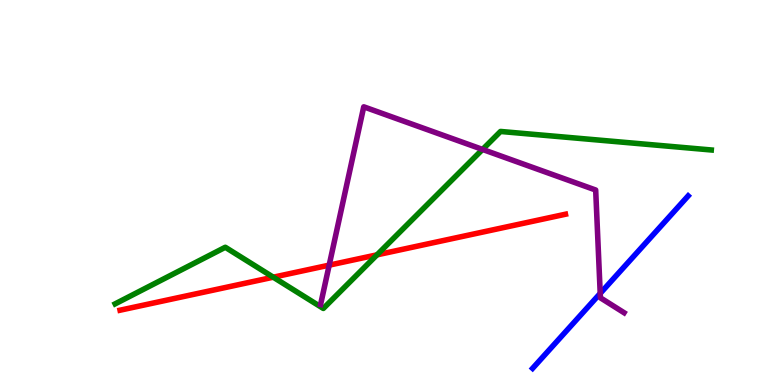[{'lines': ['blue', 'red'], 'intersections': []}, {'lines': ['green', 'red'], 'intersections': [{'x': 3.53, 'y': 2.8}, {'x': 4.86, 'y': 3.38}]}, {'lines': ['purple', 'red'], 'intersections': [{'x': 4.25, 'y': 3.11}]}, {'lines': ['blue', 'green'], 'intersections': []}, {'lines': ['blue', 'purple'], 'intersections': [{'x': 7.74, 'y': 2.38}]}, {'lines': ['green', 'purple'], 'intersections': [{'x': 6.23, 'y': 6.12}]}]